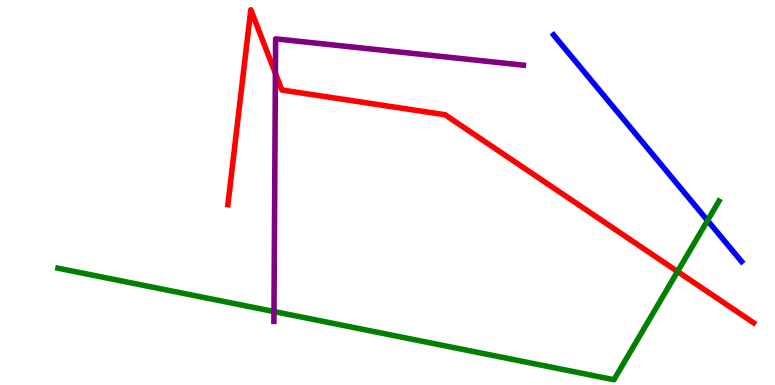[{'lines': ['blue', 'red'], 'intersections': []}, {'lines': ['green', 'red'], 'intersections': [{'x': 8.74, 'y': 2.95}]}, {'lines': ['purple', 'red'], 'intersections': [{'x': 3.55, 'y': 8.1}]}, {'lines': ['blue', 'green'], 'intersections': [{'x': 9.13, 'y': 4.27}]}, {'lines': ['blue', 'purple'], 'intersections': []}, {'lines': ['green', 'purple'], 'intersections': [{'x': 3.54, 'y': 1.91}]}]